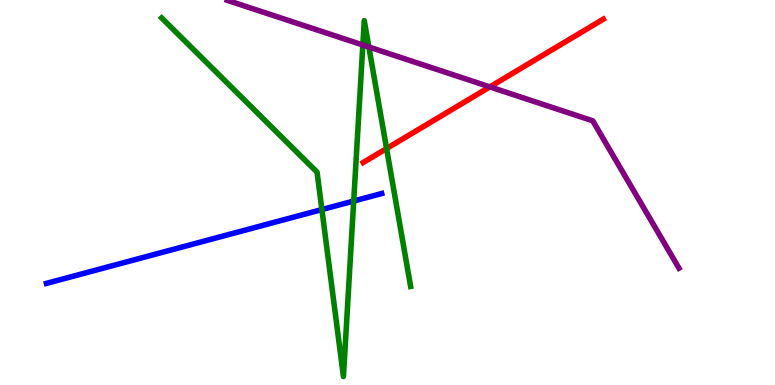[{'lines': ['blue', 'red'], 'intersections': []}, {'lines': ['green', 'red'], 'intersections': [{'x': 4.99, 'y': 6.14}]}, {'lines': ['purple', 'red'], 'intersections': [{'x': 6.32, 'y': 7.74}]}, {'lines': ['blue', 'green'], 'intersections': [{'x': 4.15, 'y': 4.56}, {'x': 4.56, 'y': 4.78}]}, {'lines': ['blue', 'purple'], 'intersections': []}, {'lines': ['green', 'purple'], 'intersections': [{'x': 4.68, 'y': 8.83}, {'x': 4.76, 'y': 8.78}]}]